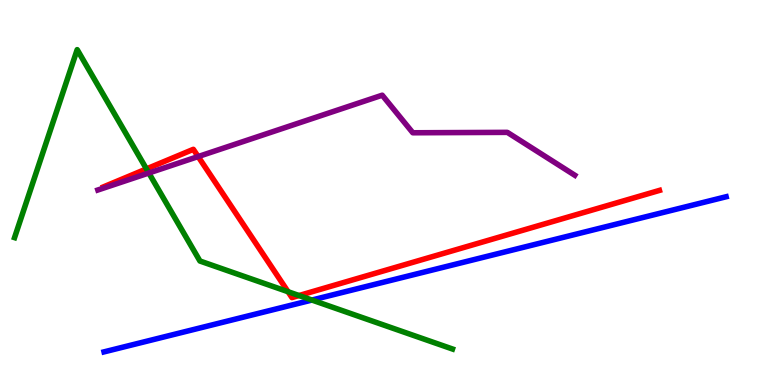[{'lines': ['blue', 'red'], 'intersections': []}, {'lines': ['green', 'red'], 'intersections': [{'x': 1.89, 'y': 5.61}, {'x': 3.72, 'y': 2.42}, {'x': 3.86, 'y': 2.32}]}, {'lines': ['purple', 'red'], 'intersections': [{'x': 2.56, 'y': 5.93}]}, {'lines': ['blue', 'green'], 'intersections': [{'x': 4.02, 'y': 2.21}]}, {'lines': ['blue', 'purple'], 'intersections': []}, {'lines': ['green', 'purple'], 'intersections': [{'x': 1.92, 'y': 5.51}]}]